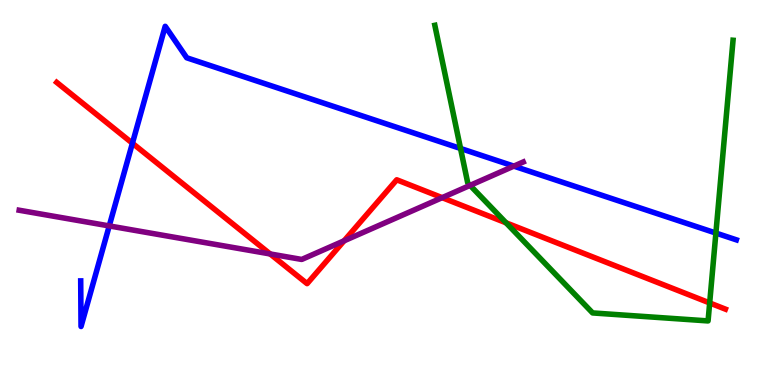[{'lines': ['blue', 'red'], 'intersections': [{'x': 1.71, 'y': 6.28}]}, {'lines': ['green', 'red'], 'intersections': [{'x': 6.53, 'y': 4.21}, {'x': 9.16, 'y': 2.13}]}, {'lines': ['purple', 'red'], 'intersections': [{'x': 3.49, 'y': 3.4}, {'x': 4.44, 'y': 3.75}, {'x': 5.71, 'y': 4.87}]}, {'lines': ['blue', 'green'], 'intersections': [{'x': 5.94, 'y': 6.14}, {'x': 9.24, 'y': 3.95}]}, {'lines': ['blue', 'purple'], 'intersections': [{'x': 1.41, 'y': 4.13}, {'x': 6.63, 'y': 5.68}]}, {'lines': ['green', 'purple'], 'intersections': [{'x': 6.07, 'y': 5.19}]}]